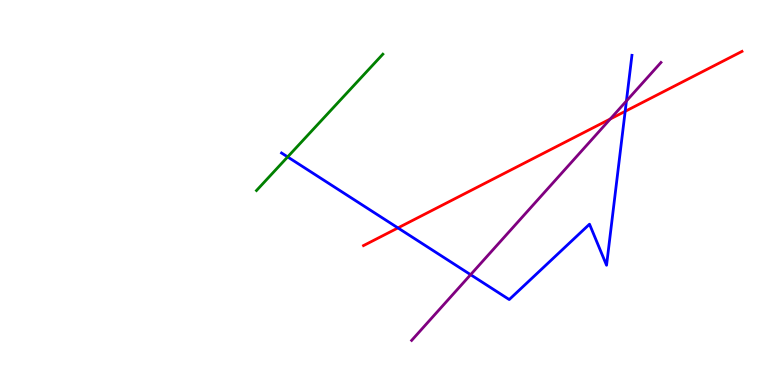[{'lines': ['blue', 'red'], 'intersections': [{'x': 5.13, 'y': 4.08}, {'x': 8.07, 'y': 7.11}]}, {'lines': ['green', 'red'], 'intersections': []}, {'lines': ['purple', 'red'], 'intersections': [{'x': 7.87, 'y': 6.91}]}, {'lines': ['blue', 'green'], 'intersections': [{'x': 3.71, 'y': 5.92}]}, {'lines': ['blue', 'purple'], 'intersections': [{'x': 6.07, 'y': 2.87}, {'x': 8.08, 'y': 7.38}]}, {'lines': ['green', 'purple'], 'intersections': []}]